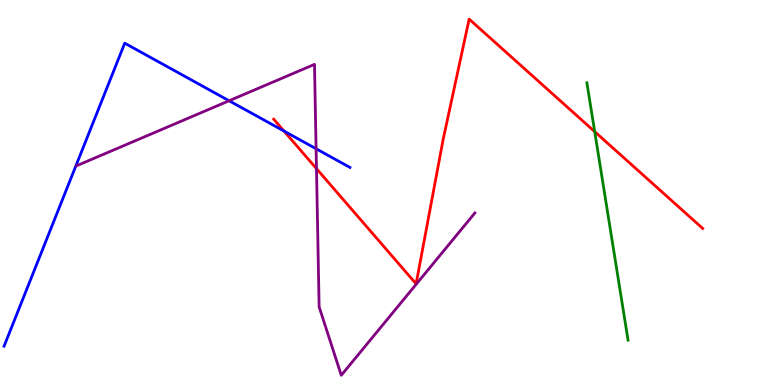[{'lines': ['blue', 'red'], 'intersections': [{'x': 3.66, 'y': 6.6}]}, {'lines': ['green', 'red'], 'intersections': [{'x': 7.67, 'y': 6.58}]}, {'lines': ['purple', 'red'], 'intersections': [{'x': 4.08, 'y': 5.62}]}, {'lines': ['blue', 'green'], 'intersections': []}, {'lines': ['blue', 'purple'], 'intersections': [{'x': 2.96, 'y': 7.38}, {'x': 4.08, 'y': 6.14}]}, {'lines': ['green', 'purple'], 'intersections': []}]